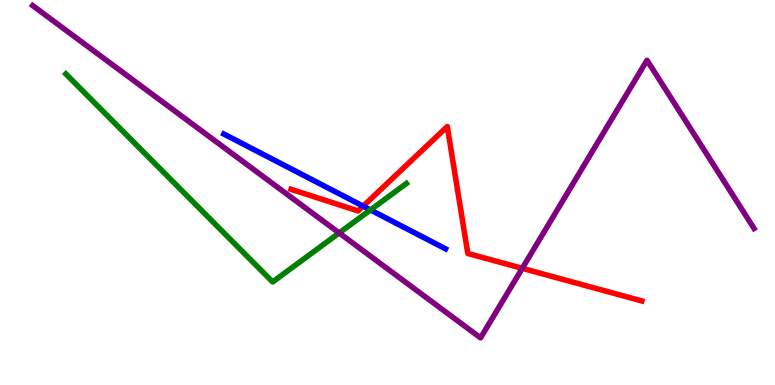[{'lines': ['blue', 'red'], 'intersections': [{'x': 4.69, 'y': 4.65}]}, {'lines': ['green', 'red'], 'intersections': []}, {'lines': ['purple', 'red'], 'intersections': [{'x': 6.74, 'y': 3.03}]}, {'lines': ['blue', 'green'], 'intersections': [{'x': 4.78, 'y': 4.55}]}, {'lines': ['blue', 'purple'], 'intersections': []}, {'lines': ['green', 'purple'], 'intersections': [{'x': 4.38, 'y': 3.95}]}]